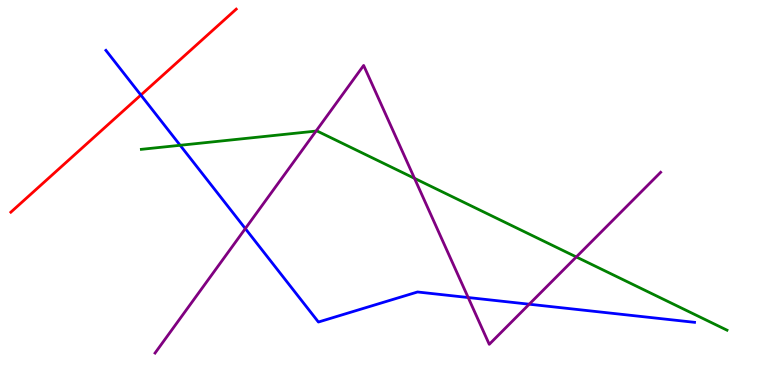[{'lines': ['blue', 'red'], 'intersections': [{'x': 1.82, 'y': 7.53}]}, {'lines': ['green', 'red'], 'intersections': []}, {'lines': ['purple', 'red'], 'intersections': []}, {'lines': ['blue', 'green'], 'intersections': [{'x': 2.32, 'y': 6.23}]}, {'lines': ['blue', 'purple'], 'intersections': [{'x': 3.17, 'y': 4.06}, {'x': 6.04, 'y': 2.27}, {'x': 6.83, 'y': 2.1}]}, {'lines': ['green', 'purple'], 'intersections': [{'x': 4.08, 'y': 6.6}, {'x': 5.35, 'y': 5.37}, {'x': 7.44, 'y': 3.33}]}]